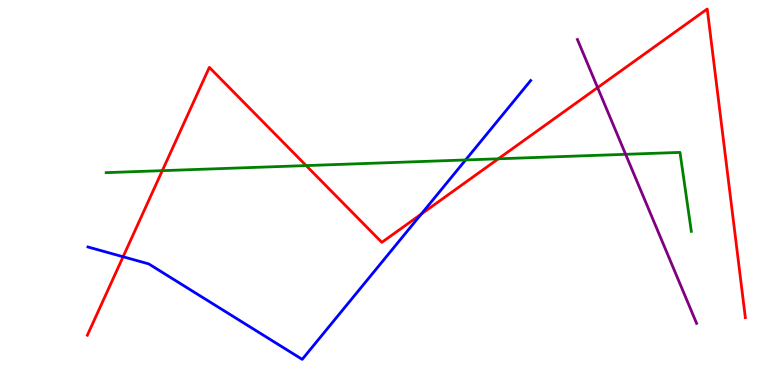[{'lines': ['blue', 'red'], 'intersections': [{'x': 1.59, 'y': 3.33}, {'x': 5.44, 'y': 4.44}]}, {'lines': ['green', 'red'], 'intersections': [{'x': 2.09, 'y': 5.57}, {'x': 3.95, 'y': 5.7}, {'x': 6.43, 'y': 5.88}]}, {'lines': ['purple', 'red'], 'intersections': [{'x': 7.71, 'y': 7.72}]}, {'lines': ['blue', 'green'], 'intersections': [{'x': 6.01, 'y': 5.85}]}, {'lines': ['blue', 'purple'], 'intersections': []}, {'lines': ['green', 'purple'], 'intersections': [{'x': 8.07, 'y': 5.99}]}]